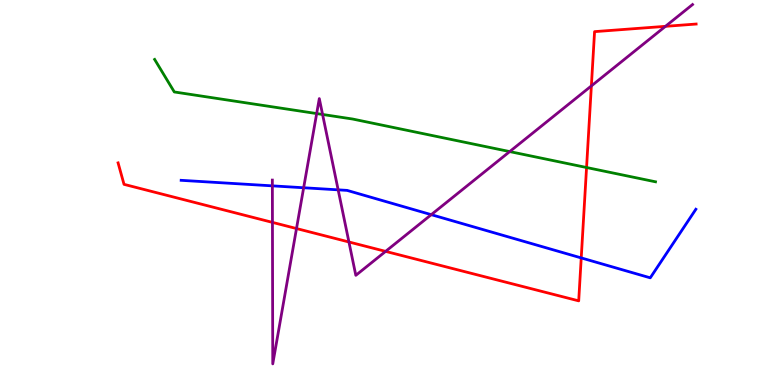[{'lines': ['blue', 'red'], 'intersections': [{'x': 7.5, 'y': 3.3}]}, {'lines': ['green', 'red'], 'intersections': [{'x': 7.57, 'y': 5.65}]}, {'lines': ['purple', 'red'], 'intersections': [{'x': 3.52, 'y': 4.22}, {'x': 3.83, 'y': 4.06}, {'x': 4.5, 'y': 3.71}, {'x': 4.98, 'y': 3.47}, {'x': 7.63, 'y': 7.77}, {'x': 8.59, 'y': 9.32}]}, {'lines': ['blue', 'green'], 'intersections': []}, {'lines': ['blue', 'purple'], 'intersections': [{'x': 3.51, 'y': 5.17}, {'x': 3.92, 'y': 5.12}, {'x': 4.36, 'y': 5.07}, {'x': 5.56, 'y': 4.42}]}, {'lines': ['green', 'purple'], 'intersections': [{'x': 4.09, 'y': 7.05}, {'x': 4.16, 'y': 7.03}, {'x': 6.58, 'y': 6.06}]}]